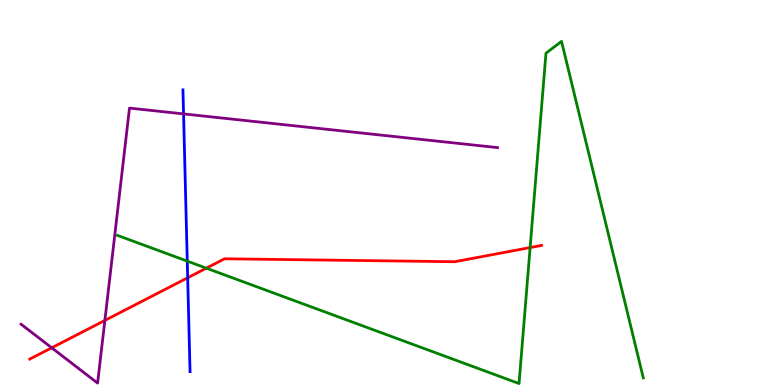[{'lines': ['blue', 'red'], 'intersections': [{'x': 2.42, 'y': 2.79}]}, {'lines': ['green', 'red'], 'intersections': [{'x': 2.66, 'y': 3.03}, {'x': 6.84, 'y': 3.57}]}, {'lines': ['purple', 'red'], 'intersections': [{'x': 0.667, 'y': 0.966}, {'x': 1.35, 'y': 1.68}]}, {'lines': ['blue', 'green'], 'intersections': [{'x': 2.42, 'y': 3.22}]}, {'lines': ['blue', 'purple'], 'intersections': [{'x': 2.37, 'y': 7.04}]}, {'lines': ['green', 'purple'], 'intersections': []}]